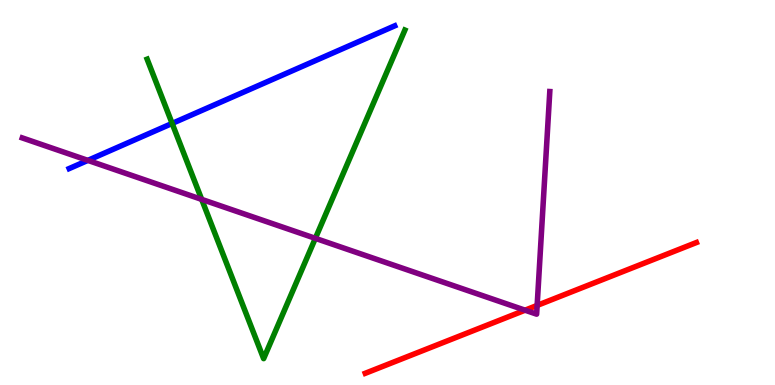[{'lines': ['blue', 'red'], 'intersections': []}, {'lines': ['green', 'red'], 'intersections': []}, {'lines': ['purple', 'red'], 'intersections': [{'x': 6.77, 'y': 1.94}, {'x': 6.93, 'y': 2.07}]}, {'lines': ['blue', 'green'], 'intersections': [{'x': 2.22, 'y': 6.79}]}, {'lines': ['blue', 'purple'], 'intersections': [{'x': 1.13, 'y': 5.83}]}, {'lines': ['green', 'purple'], 'intersections': [{'x': 2.6, 'y': 4.82}, {'x': 4.07, 'y': 3.81}]}]